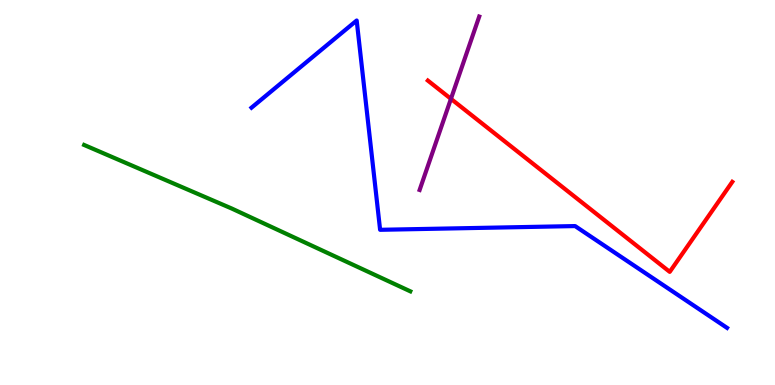[{'lines': ['blue', 'red'], 'intersections': []}, {'lines': ['green', 'red'], 'intersections': []}, {'lines': ['purple', 'red'], 'intersections': [{'x': 5.82, 'y': 7.43}]}, {'lines': ['blue', 'green'], 'intersections': []}, {'lines': ['blue', 'purple'], 'intersections': []}, {'lines': ['green', 'purple'], 'intersections': []}]